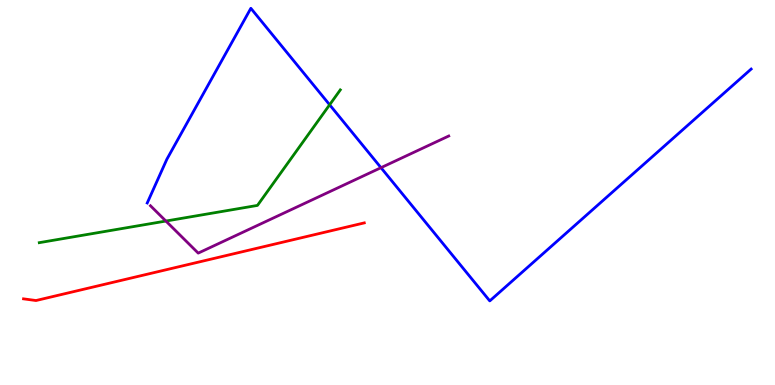[{'lines': ['blue', 'red'], 'intersections': []}, {'lines': ['green', 'red'], 'intersections': []}, {'lines': ['purple', 'red'], 'intersections': []}, {'lines': ['blue', 'green'], 'intersections': [{'x': 4.25, 'y': 7.28}]}, {'lines': ['blue', 'purple'], 'intersections': [{'x': 4.92, 'y': 5.64}]}, {'lines': ['green', 'purple'], 'intersections': [{'x': 2.14, 'y': 4.26}]}]